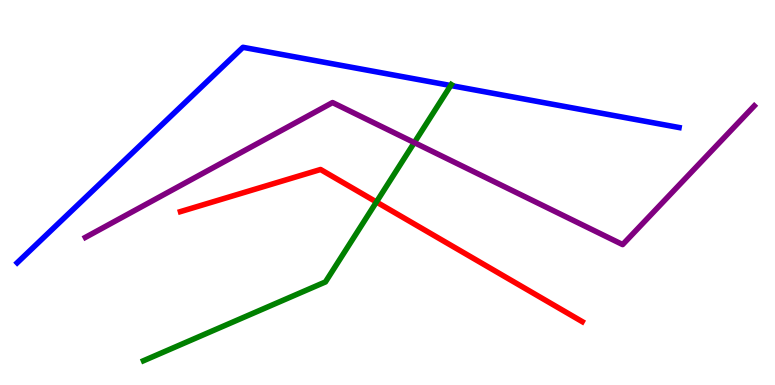[{'lines': ['blue', 'red'], 'intersections': []}, {'lines': ['green', 'red'], 'intersections': [{'x': 4.86, 'y': 4.75}]}, {'lines': ['purple', 'red'], 'intersections': []}, {'lines': ['blue', 'green'], 'intersections': [{'x': 5.82, 'y': 7.78}]}, {'lines': ['blue', 'purple'], 'intersections': []}, {'lines': ['green', 'purple'], 'intersections': [{'x': 5.35, 'y': 6.3}]}]